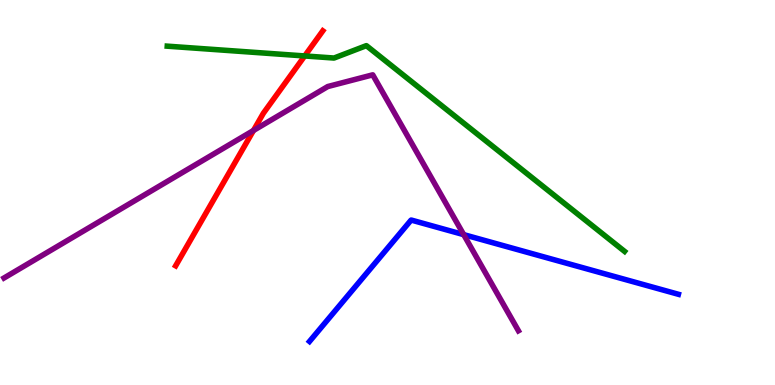[{'lines': ['blue', 'red'], 'intersections': []}, {'lines': ['green', 'red'], 'intersections': [{'x': 3.93, 'y': 8.55}]}, {'lines': ['purple', 'red'], 'intersections': [{'x': 3.27, 'y': 6.61}]}, {'lines': ['blue', 'green'], 'intersections': []}, {'lines': ['blue', 'purple'], 'intersections': [{'x': 5.98, 'y': 3.91}]}, {'lines': ['green', 'purple'], 'intersections': []}]